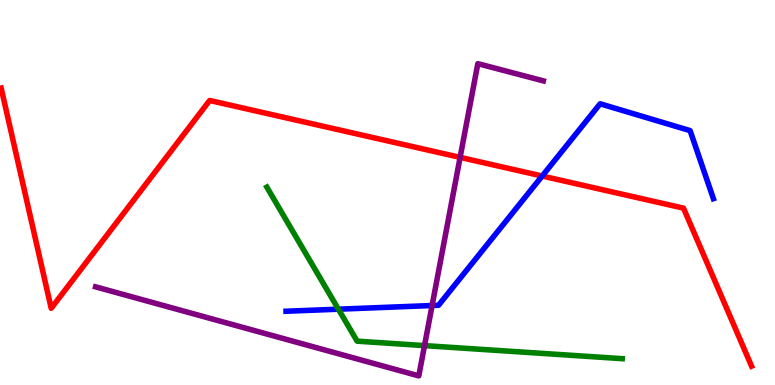[{'lines': ['blue', 'red'], 'intersections': [{'x': 7.0, 'y': 5.43}]}, {'lines': ['green', 'red'], 'intersections': []}, {'lines': ['purple', 'red'], 'intersections': [{'x': 5.94, 'y': 5.91}]}, {'lines': ['blue', 'green'], 'intersections': [{'x': 4.37, 'y': 1.97}]}, {'lines': ['blue', 'purple'], 'intersections': [{'x': 5.58, 'y': 2.06}]}, {'lines': ['green', 'purple'], 'intersections': [{'x': 5.48, 'y': 1.02}]}]